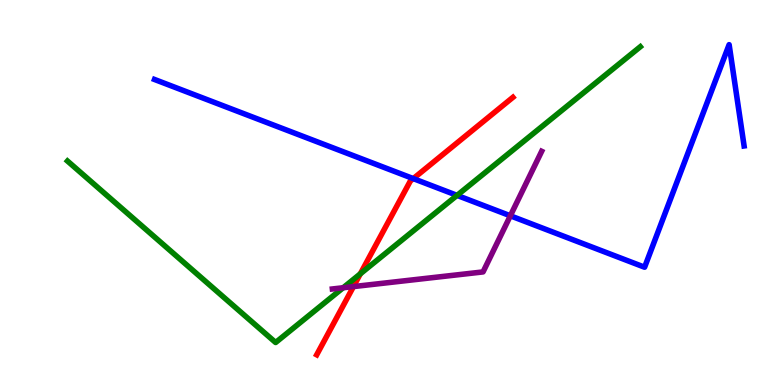[{'lines': ['blue', 'red'], 'intersections': [{'x': 5.33, 'y': 5.36}]}, {'lines': ['green', 'red'], 'intersections': [{'x': 4.65, 'y': 2.89}]}, {'lines': ['purple', 'red'], 'intersections': [{'x': 4.56, 'y': 2.56}]}, {'lines': ['blue', 'green'], 'intersections': [{'x': 5.9, 'y': 4.93}]}, {'lines': ['blue', 'purple'], 'intersections': [{'x': 6.59, 'y': 4.4}]}, {'lines': ['green', 'purple'], 'intersections': [{'x': 4.43, 'y': 2.53}]}]